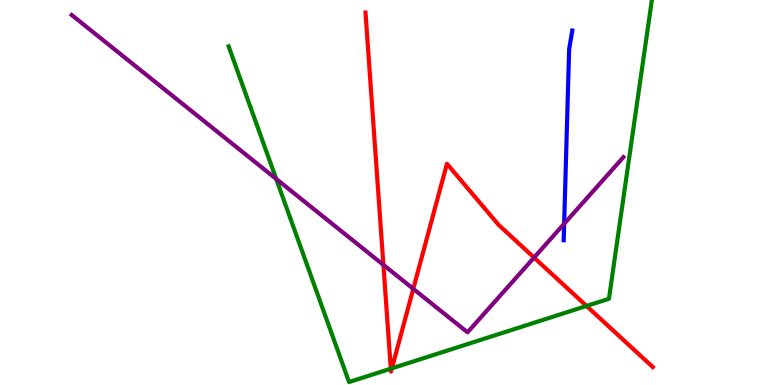[{'lines': ['blue', 'red'], 'intersections': []}, {'lines': ['green', 'red'], 'intersections': [{'x': 5.04, 'y': 0.424}, {'x': 5.06, 'y': 0.433}, {'x': 7.57, 'y': 2.05}]}, {'lines': ['purple', 'red'], 'intersections': [{'x': 4.95, 'y': 3.12}, {'x': 5.33, 'y': 2.5}, {'x': 6.89, 'y': 3.31}]}, {'lines': ['blue', 'green'], 'intersections': []}, {'lines': ['blue', 'purple'], 'intersections': [{'x': 7.28, 'y': 4.19}]}, {'lines': ['green', 'purple'], 'intersections': [{'x': 3.56, 'y': 5.35}]}]